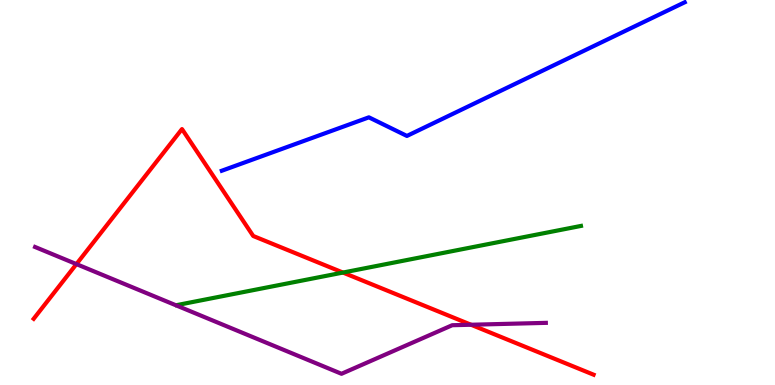[{'lines': ['blue', 'red'], 'intersections': []}, {'lines': ['green', 'red'], 'intersections': [{'x': 4.43, 'y': 2.92}]}, {'lines': ['purple', 'red'], 'intersections': [{'x': 0.986, 'y': 3.14}, {'x': 6.08, 'y': 1.57}]}, {'lines': ['blue', 'green'], 'intersections': []}, {'lines': ['blue', 'purple'], 'intersections': []}, {'lines': ['green', 'purple'], 'intersections': []}]